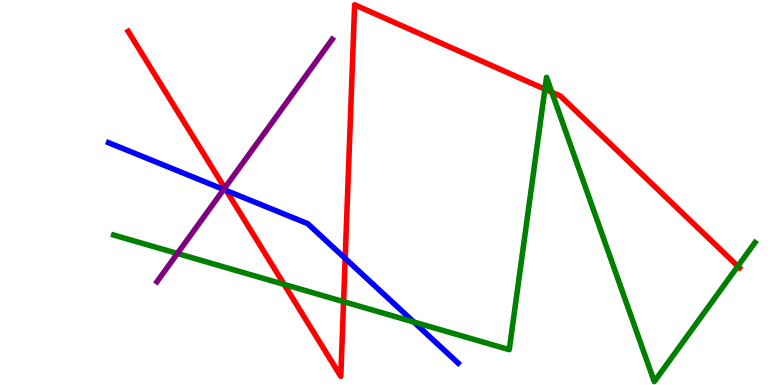[{'lines': ['blue', 'red'], 'intersections': [{'x': 2.92, 'y': 5.05}, {'x': 4.45, 'y': 3.29}]}, {'lines': ['green', 'red'], 'intersections': [{'x': 3.67, 'y': 2.61}, {'x': 4.43, 'y': 2.17}, {'x': 7.03, 'y': 7.68}, {'x': 7.12, 'y': 7.6}, {'x': 9.52, 'y': 3.09}]}, {'lines': ['purple', 'red'], 'intersections': [{'x': 2.9, 'y': 5.12}]}, {'lines': ['blue', 'green'], 'intersections': [{'x': 5.34, 'y': 1.64}]}, {'lines': ['blue', 'purple'], 'intersections': [{'x': 2.89, 'y': 5.08}]}, {'lines': ['green', 'purple'], 'intersections': [{'x': 2.29, 'y': 3.42}]}]